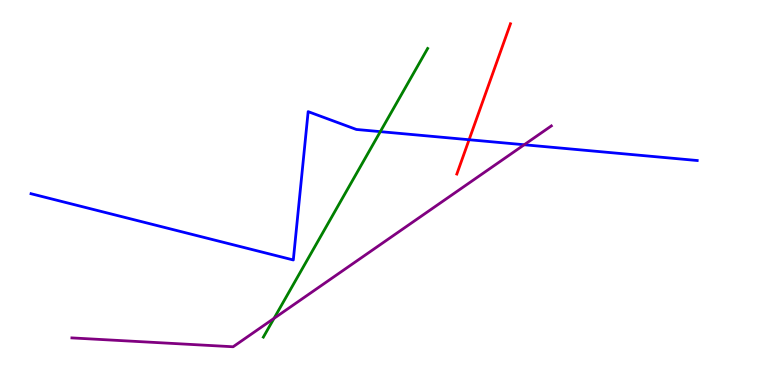[{'lines': ['blue', 'red'], 'intersections': [{'x': 6.05, 'y': 6.37}]}, {'lines': ['green', 'red'], 'intersections': []}, {'lines': ['purple', 'red'], 'intersections': []}, {'lines': ['blue', 'green'], 'intersections': [{'x': 4.91, 'y': 6.58}]}, {'lines': ['blue', 'purple'], 'intersections': [{'x': 6.76, 'y': 6.24}]}, {'lines': ['green', 'purple'], 'intersections': [{'x': 3.54, 'y': 1.73}]}]